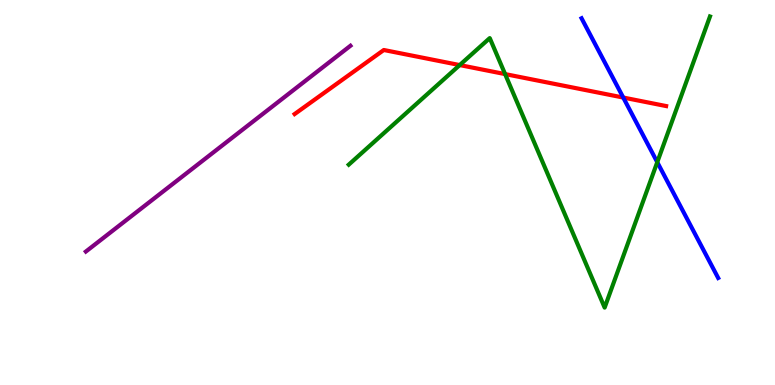[{'lines': ['blue', 'red'], 'intersections': [{'x': 8.04, 'y': 7.47}]}, {'lines': ['green', 'red'], 'intersections': [{'x': 5.93, 'y': 8.31}, {'x': 6.52, 'y': 8.08}]}, {'lines': ['purple', 'red'], 'intersections': []}, {'lines': ['blue', 'green'], 'intersections': [{'x': 8.48, 'y': 5.79}]}, {'lines': ['blue', 'purple'], 'intersections': []}, {'lines': ['green', 'purple'], 'intersections': []}]